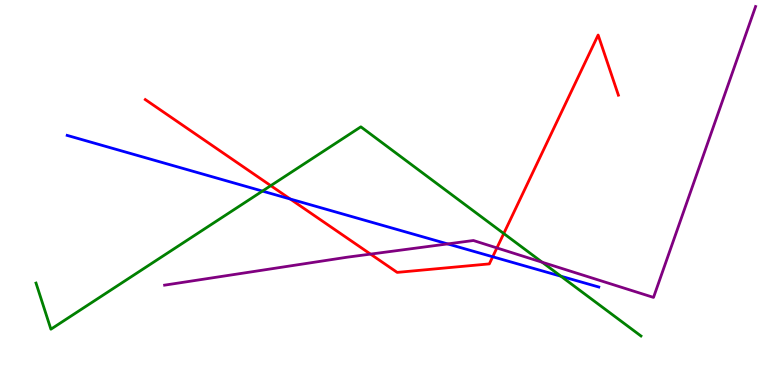[{'lines': ['blue', 'red'], 'intersections': [{'x': 3.74, 'y': 4.83}, {'x': 6.36, 'y': 3.33}]}, {'lines': ['green', 'red'], 'intersections': [{'x': 3.49, 'y': 5.18}, {'x': 6.5, 'y': 3.93}]}, {'lines': ['purple', 'red'], 'intersections': [{'x': 4.78, 'y': 3.4}, {'x': 6.41, 'y': 3.56}]}, {'lines': ['blue', 'green'], 'intersections': [{'x': 3.39, 'y': 5.04}, {'x': 7.24, 'y': 2.83}]}, {'lines': ['blue', 'purple'], 'intersections': [{'x': 5.78, 'y': 3.66}]}, {'lines': ['green', 'purple'], 'intersections': [{'x': 7.0, 'y': 3.19}]}]